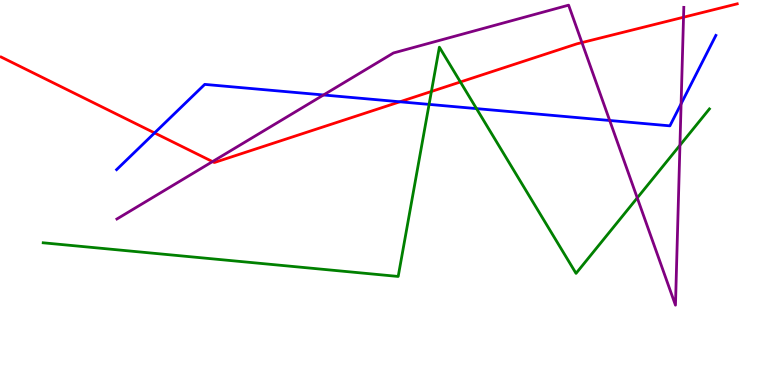[{'lines': ['blue', 'red'], 'intersections': [{'x': 1.99, 'y': 6.55}, {'x': 5.16, 'y': 7.36}]}, {'lines': ['green', 'red'], 'intersections': [{'x': 5.57, 'y': 7.62}, {'x': 5.94, 'y': 7.87}]}, {'lines': ['purple', 'red'], 'intersections': [{'x': 2.74, 'y': 5.8}, {'x': 7.51, 'y': 8.89}, {'x': 8.82, 'y': 9.55}]}, {'lines': ['blue', 'green'], 'intersections': [{'x': 5.54, 'y': 7.29}, {'x': 6.15, 'y': 7.18}]}, {'lines': ['blue', 'purple'], 'intersections': [{'x': 4.17, 'y': 7.53}, {'x': 7.87, 'y': 6.87}, {'x': 8.79, 'y': 7.3}]}, {'lines': ['green', 'purple'], 'intersections': [{'x': 8.22, 'y': 4.86}, {'x': 8.77, 'y': 6.23}]}]